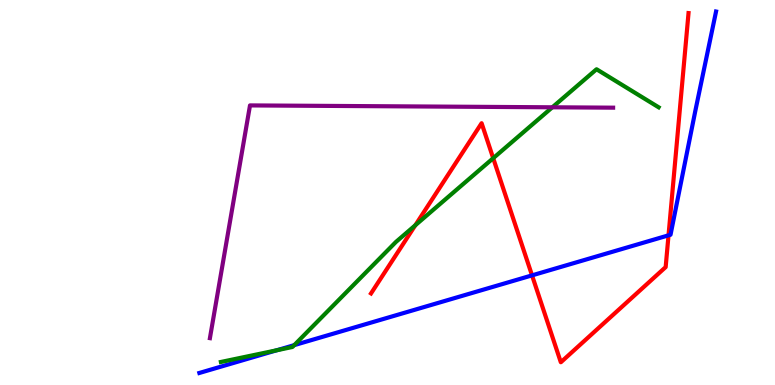[{'lines': ['blue', 'red'], 'intersections': [{'x': 6.86, 'y': 2.85}, {'x': 8.63, 'y': 3.89}]}, {'lines': ['green', 'red'], 'intersections': [{'x': 5.36, 'y': 4.15}, {'x': 6.36, 'y': 5.89}]}, {'lines': ['purple', 'red'], 'intersections': []}, {'lines': ['blue', 'green'], 'intersections': [{'x': 3.57, 'y': 0.902}, {'x': 3.8, 'y': 1.04}]}, {'lines': ['blue', 'purple'], 'intersections': []}, {'lines': ['green', 'purple'], 'intersections': [{'x': 7.13, 'y': 7.21}]}]